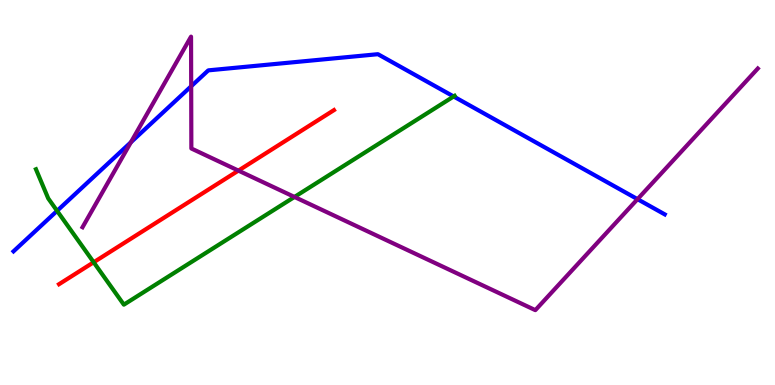[{'lines': ['blue', 'red'], 'intersections': []}, {'lines': ['green', 'red'], 'intersections': [{'x': 1.21, 'y': 3.19}]}, {'lines': ['purple', 'red'], 'intersections': [{'x': 3.08, 'y': 5.57}]}, {'lines': ['blue', 'green'], 'intersections': [{'x': 0.737, 'y': 4.52}, {'x': 5.85, 'y': 7.49}]}, {'lines': ['blue', 'purple'], 'intersections': [{'x': 1.69, 'y': 6.3}, {'x': 2.47, 'y': 7.76}, {'x': 8.23, 'y': 4.83}]}, {'lines': ['green', 'purple'], 'intersections': [{'x': 3.8, 'y': 4.88}]}]